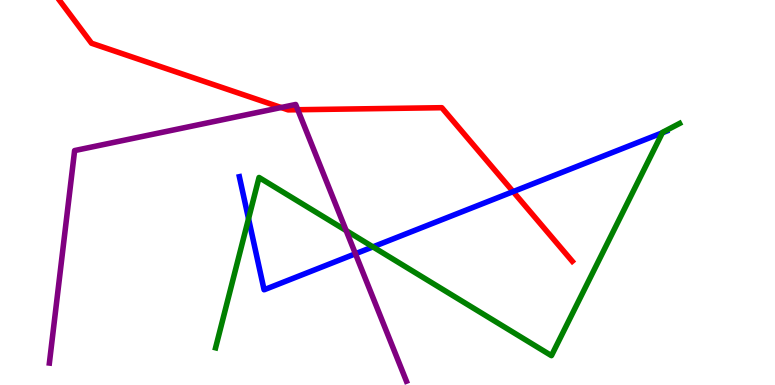[{'lines': ['blue', 'red'], 'intersections': [{'x': 6.62, 'y': 5.02}]}, {'lines': ['green', 'red'], 'intersections': []}, {'lines': ['purple', 'red'], 'intersections': [{'x': 3.63, 'y': 7.21}, {'x': 3.84, 'y': 7.15}]}, {'lines': ['blue', 'green'], 'intersections': [{'x': 3.21, 'y': 4.32}, {'x': 4.81, 'y': 3.59}, {'x': 8.55, 'y': 6.55}]}, {'lines': ['blue', 'purple'], 'intersections': [{'x': 4.59, 'y': 3.41}]}, {'lines': ['green', 'purple'], 'intersections': [{'x': 4.47, 'y': 4.01}]}]